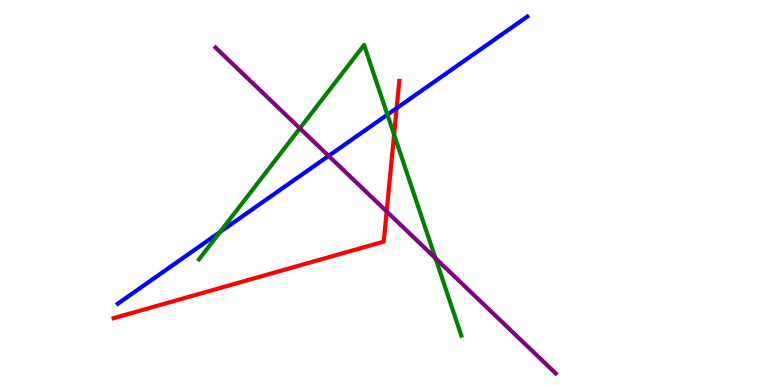[{'lines': ['blue', 'red'], 'intersections': [{'x': 5.12, 'y': 7.19}]}, {'lines': ['green', 'red'], 'intersections': [{'x': 5.09, 'y': 6.5}]}, {'lines': ['purple', 'red'], 'intersections': [{'x': 4.99, 'y': 4.51}]}, {'lines': ['blue', 'green'], 'intersections': [{'x': 2.84, 'y': 3.97}, {'x': 5.0, 'y': 7.02}]}, {'lines': ['blue', 'purple'], 'intersections': [{'x': 4.24, 'y': 5.95}]}, {'lines': ['green', 'purple'], 'intersections': [{'x': 3.87, 'y': 6.67}, {'x': 5.62, 'y': 3.29}]}]